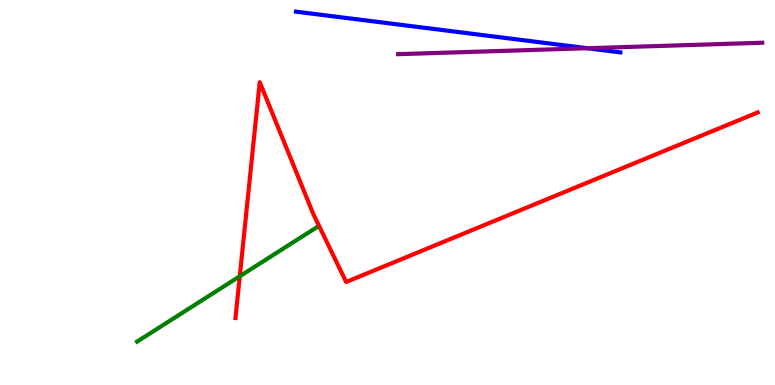[{'lines': ['blue', 'red'], 'intersections': []}, {'lines': ['green', 'red'], 'intersections': [{'x': 3.09, 'y': 2.82}]}, {'lines': ['purple', 'red'], 'intersections': []}, {'lines': ['blue', 'green'], 'intersections': []}, {'lines': ['blue', 'purple'], 'intersections': [{'x': 7.58, 'y': 8.75}]}, {'lines': ['green', 'purple'], 'intersections': []}]